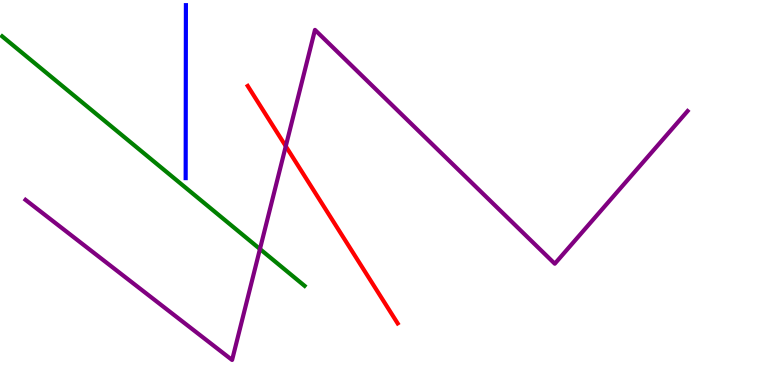[{'lines': ['blue', 'red'], 'intersections': []}, {'lines': ['green', 'red'], 'intersections': []}, {'lines': ['purple', 'red'], 'intersections': [{'x': 3.69, 'y': 6.2}]}, {'lines': ['blue', 'green'], 'intersections': []}, {'lines': ['blue', 'purple'], 'intersections': []}, {'lines': ['green', 'purple'], 'intersections': [{'x': 3.35, 'y': 3.53}]}]